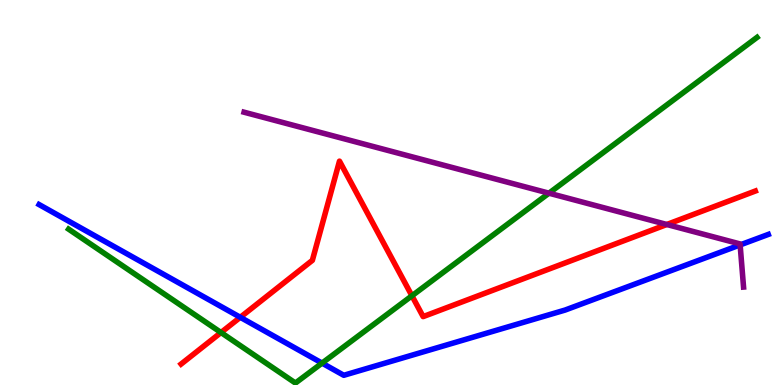[{'lines': ['blue', 'red'], 'intersections': [{'x': 3.1, 'y': 1.76}]}, {'lines': ['green', 'red'], 'intersections': [{'x': 2.85, 'y': 1.36}, {'x': 5.32, 'y': 2.32}]}, {'lines': ['purple', 'red'], 'intersections': [{'x': 8.6, 'y': 4.17}]}, {'lines': ['blue', 'green'], 'intersections': [{'x': 4.16, 'y': 0.569}]}, {'lines': ['blue', 'purple'], 'intersections': [{'x': 9.55, 'y': 3.64}]}, {'lines': ['green', 'purple'], 'intersections': [{'x': 7.08, 'y': 4.98}]}]